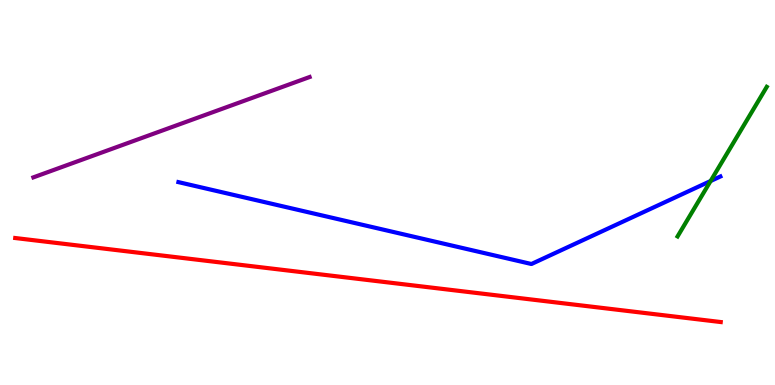[{'lines': ['blue', 'red'], 'intersections': []}, {'lines': ['green', 'red'], 'intersections': []}, {'lines': ['purple', 'red'], 'intersections': []}, {'lines': ['blue', 'green'], 'intersections': [{'x': 9.17, 'y': 5.3}]}, {'lines': ['blue', 'purple'], 'intersections': []}, {'lines': ['green', 'purple'], 'intersections': []}]